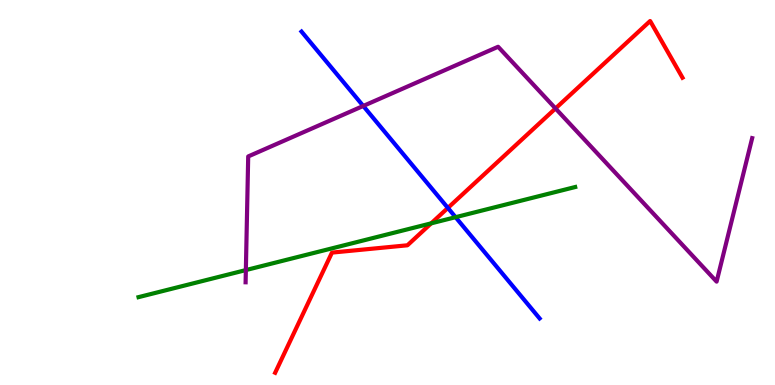[{'lines': ['blue', 'red'], 'intersections': [{'x': 5.78, 'y': 4.6}]}, {'lines': ['green', 'red'], 'intersections': [{'x': 5.56, 'y': 4.2}]}, {'lines': ['purple', 'red'], 'intersections': [{'x': 7.17, 'y': 7.18}]}, {'lines': ['blue', 'green'], 'intersections': [{'x': 5.88, 'y': 4.36}]}, {'lines': ['blue', 'purple'], 'intersections': [{'x': 4.69, 'y': 7.25}]}, {'lines': ['green', 'purple'], 'intersections': [{'x': 3.17, 'y': 2.98}]}]